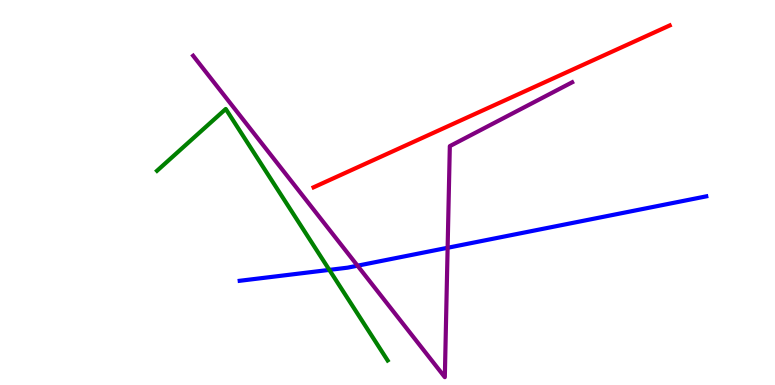[{'lines': ['blue', 'red'], 'intersections': []}, {'lines': ['green', 'red'], 'intersections': []}, {'lines': ['purple', 'red'], 'intersections': []}, {'lines': ['blue', 'green'], 'intersections': [{'x': 4.25, 'y': 2.99}]}, {'lines': ['blue', 'purple'], 'intersections': [{'x': 4.61, 'y': 3.1}, {'x': 5.78, 'y': 3.56}]}, {'lines': ['green', 'purple'], 'intersections': []}]